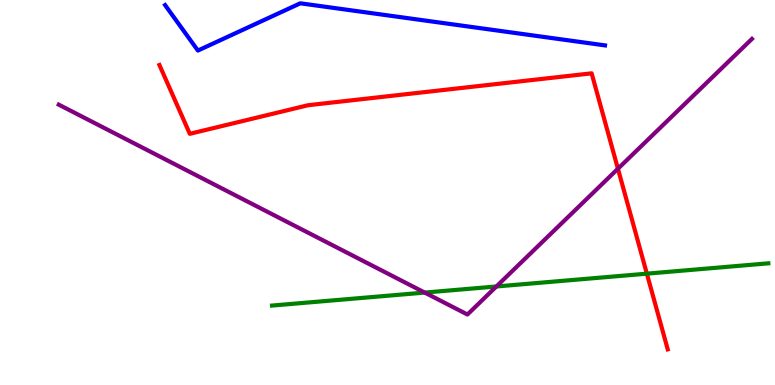[{'lines': ['blue', 'red'], 'intersections': []}, {'lines': ['green', 'red'], 'intersections': [{'x': 8.35, 'y': 2.89}]}, {'lines': ['purple', 'red'], 'intersections': [{'x': 7.97, 'y': 5.62}]}, {'lines': ['blue', 'green'], 'intersections': []}, {'lines': ['blue', 'purple'], 'intersections': []}, {'lines': ['green', 'purple'], 'intersections': [{'x': 5.48, 'y': 2.4}, {'x': 6.4, 'y': 2.56}]}]